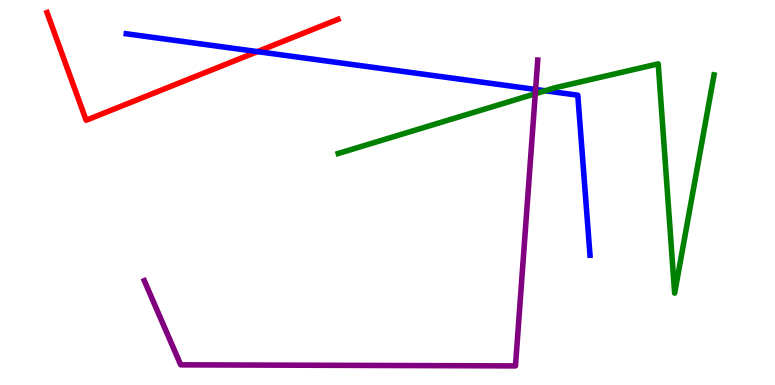[{'lines': ['blue', 'red'], 'intersections': [{'x': 3.32, 'y': 8.66}]}, {'lines': ['green', 'red'], 'intersections': []}, {'lines': ['purple', 'red'], 'intersections': []}, {'lines': ['blue', 'green'], 'intersections': [{'x': 7.03, 'y': 7.64}]}, {'lines': ['blue', 'purple'], 'intersections': [{'x': 6.91, 'y': 7.68}]}, {'lines': ['green', 'purple'], 'intersections': [{'x': 6.91, 'y': 7.57}]}]